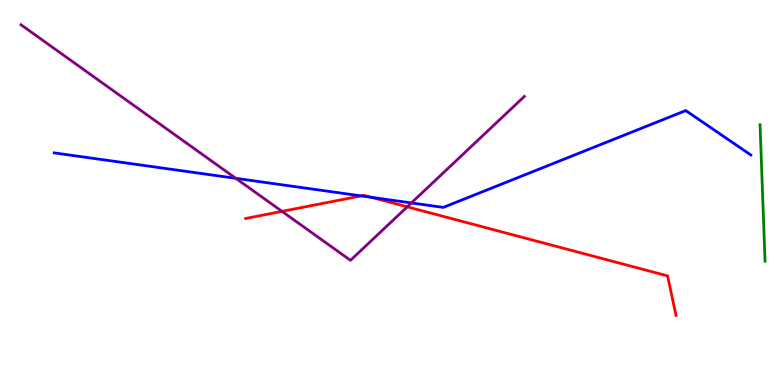[{'lines': ['blue', 'red'], 'intersections': [{'x': 4.66, 'y': 4.91}, {'x': 4.79, 'y': 4.87}]}, {'lines': ['green', 'red'], 'intersections': []}, {'lines': ['purple', 'red'], 'intersections': [{'x': 3.64, 'y': 4.51}, {'x': 5.25, 'y': 4.63}]}, {'lines': ['blue', 'green'], 'intersections': []}, {'lines': ['blue', 'purple'], 'intersections': [{'x': 3.04, 'y': 5.37}, {'x': 5.31, 'y': 4.73}]}, {'lines': ['green', 'purple'], 'intersections': []}]